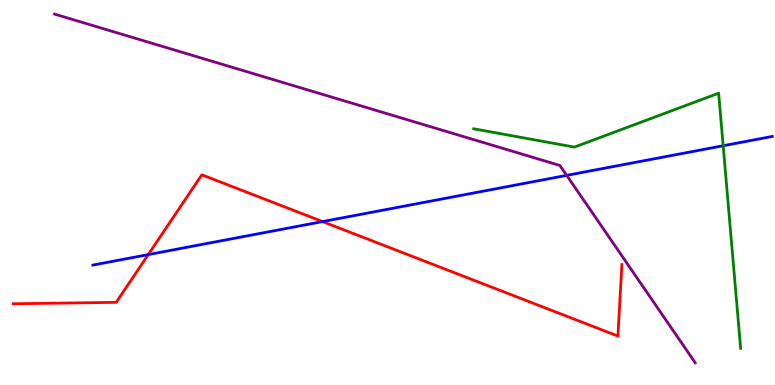[{'lines': ['blue', 'red'], 'intersections': [{'x': 1.91, 'y': 3.39}, {'x': 4.16, 'y': 4.24}]}, {'lines': ['green', 'red'], 'intersections': []}, {'lines': ['purple', 'red'], 'intersections': []}, {'lines': ['blue', 'green'], 'intersections': [{'x': 9.33, 'y': 6.21}]}, {'lines': ['blue', 'purple'], 'intersections': [{'x': 7.31, 'y': 5.44}]}, {'lines': ['green', 'purple'], 'intersections': []}]